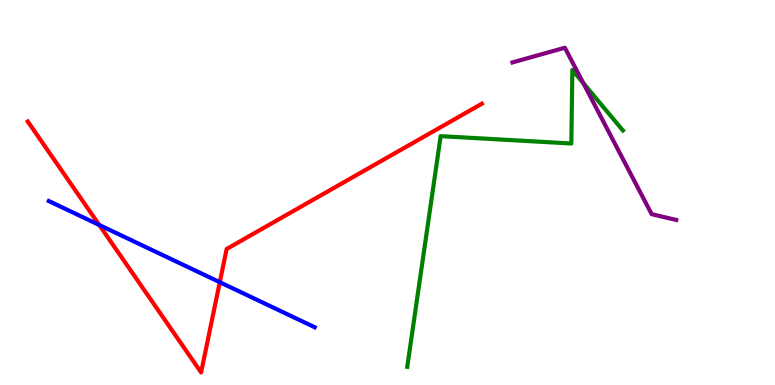[{'lines': ['blue', 'red'], 'intersections': [{'x': 1.28, 'y': 4.16}, {'x': 2.84, 'y': 2.67}]}, {'lines': ['green', 'red'], 'intersections': []}, {'lines': ['purple', 'red'], 'intersections': []}, {'lines': ['blue', 'green'], 'intersections': []}, {'lines': ['blue', 'purple'], 'intersections': []}, {'lines': ['green', 'purple'], 'intersections': [{'x': 7.53, 'y': 7.84}]}]